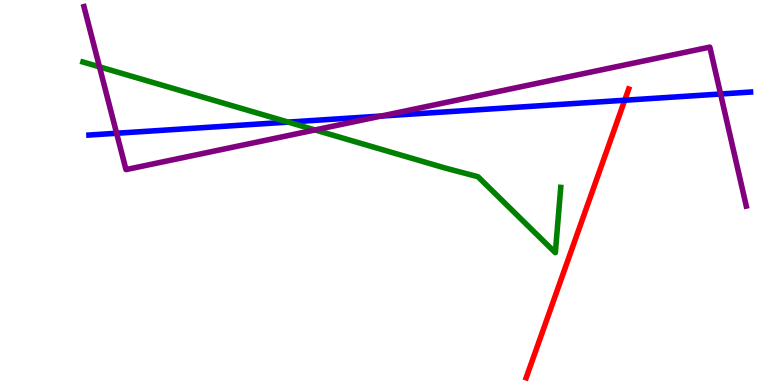[{'lines': ['blue', 'red'], 'intersections': [{'x': 8.06, 'y': 7.4}]}, {'lines': ['green', 'red'], 'intersections': []}, {'lines': ['purple', 'red'], 'intersections': []}, {'lines': ['blue', 'green'], 'intersections': [{'x': 3.72, 'y': 6.83}]}, {'lines': ['blue', 'purple'], 'intersections': [{'x': 1.5, 'y': 6.54}, {'x': 4.92, 'y': 6.99}, {'x': 9.3, 'y': 7.56}]}, {'lines': ['green', 'purple'], 'intersections': [{'x': 1.28, 'y': 8.26}, {'x': 4.06, 'y': 6.62}]}]